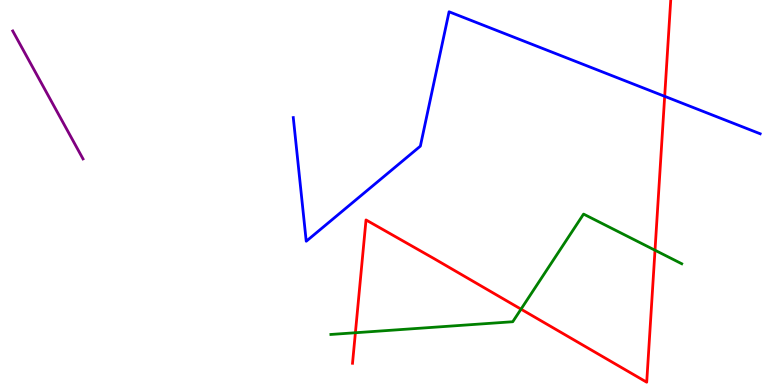[{'lines': ['blue', 'red'], 'intersections': [{'x': 8.58, 'y': 7.5}]}, {'lines': ['green', 'red'], 'intersections': [{'x': 4.59, 'y': 1.36}, {'x': 6.72, 'y': 1.97}, {'x': 8.45, 'y': 3.5}]}, {'lines': ['purple', 'red'], 'intersections': []}, {'lines': ['blue', 'green'], 'intersections': []}, {'lines': ['blue', 'purple'], 'intersections': []}, {'lines': ['green', 'purple'], 'intersections': []}]